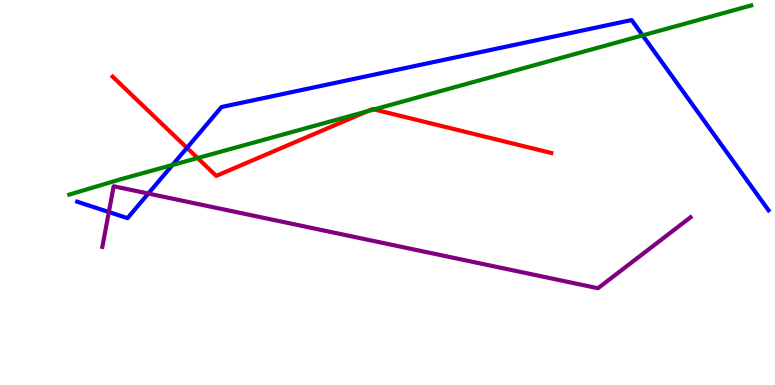[{'lines': ['blue', 'red'], 'intersections': [{'x': 2.41, 'y': 6.16}]}, {'lines': ['green', 'red'], 'intersections': [{'x': 2.55, 'y': 5.89}, {'x': 4.74, 'y': 7.11}, {'x': 4.83, 'y': 7.16}]}, {'lines': ['purple', 'red'], 'intersections': []}, {'lines': ['blue', 'green'], 'intersections': [{'x': 2.23, 'y': 5.71}, {'x': 8.29, 'y': 9.08}]}, {'lines': ['blue', 'purple'], 'intersections': [{'x': 1.4, 'y': 4.49}, {'x': 1.91, 'y': 4.97}]}, {'lines': ['green', 'purple'], 'intersections': []}]